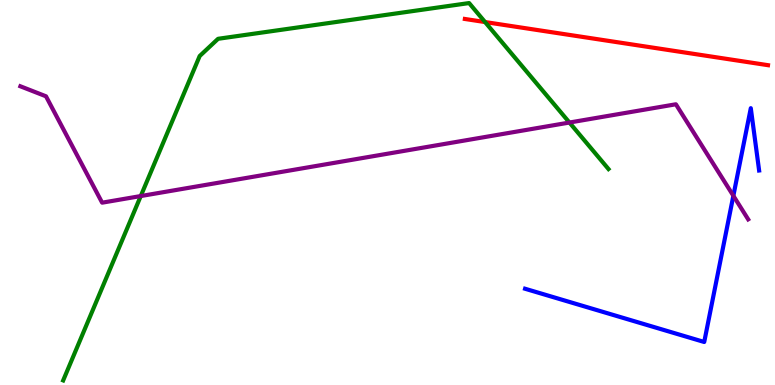[{'lines': ['blue', 'red'], 'intersections': []}, {'lines': ['green', 'red'], 'intersections': [{'x': 6.26, 'y': 9.43}]}, {'lines': ['purple', 'red'], 'intersections': []}, {'lines': ['blue', 'green'], 'intersections': []}, {'lines': ['blue', 'purple'], 'intersections': [{'x': 9.46, 'y': 4.92}]}, {'lines': ['green', 'purple'], 'intersections': [{'x': 1.82, 'y': 4.91}, {'x': 7.35, 'y': 6.82}]}]